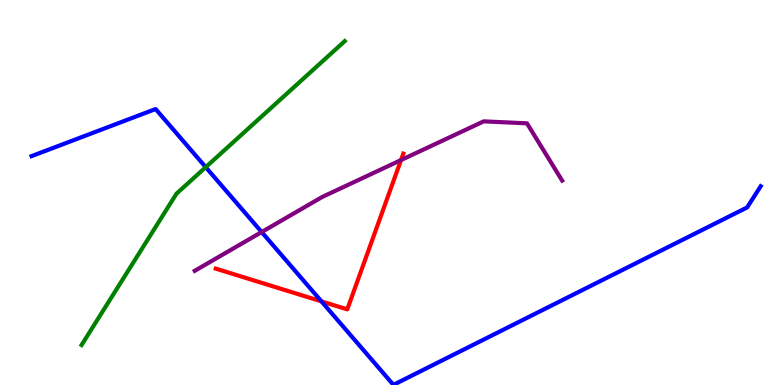[{'lines': ['blue', 'red'], 'intersections': [{'x': 4.15, 'y': 2.17}]}, {'lines': ['green', 'red'], 'intersections': []}, {'lines': ['purple', 'red'], 'intersections': [{'x': 5.17, 'y': 5.84}]}, {'lines': ['blue', 'green'], 'intersections': [{'x': 2.65, 'y': 5.66}]}, {'lines': ['blue', 'purple'], 'intersections': [{'x': 3.38, 'y': 3.97}]}, {'lines': ['green', 'purple'], 'intersections': []}]